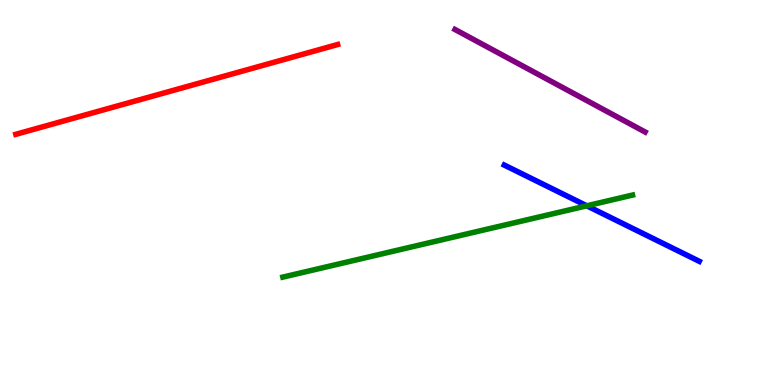[{'lines': ['blue', 'red'], 'intersections': []}, {'lines': ['green', 'red'], 'intersections': []}, {'lines': ['purple', 'red'], 'intersections': []}, {'lines': ['blue', 'green'], 'intersections': [{'x': 7.57, 'y': 4.65}]}, {'lines': ['blue', 'purple'], 'intersections': []}, {'lines': ['green', 'purple'], 'intersections': []}]